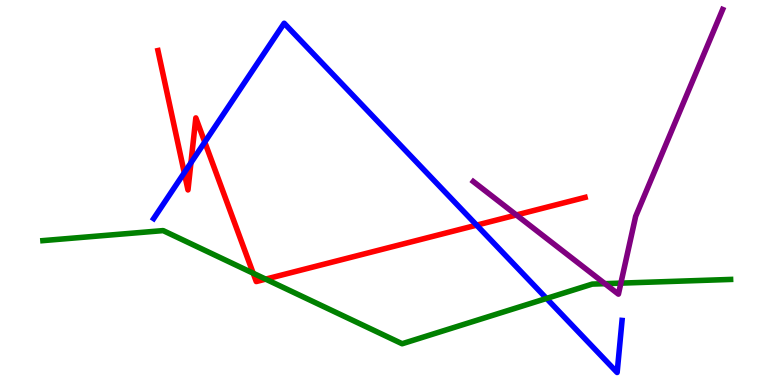[{'lines': ['blue', 'red'], 'intersections': [{'x': 2.38, 'y': 5.51}, {'x': 2.46, 'y': 5.77}, {'x': 2.64, 'y': 6.31}, {'x': 6.15, 'y': 4.15}]}, {'lines': ['green', 'red'], 'intersections': [{'x': 3.27, 'y': 2.9}, {'x': 3.43, 'y': 2.75}]}, {'lines': ['purple', 'red'], 'intersections': [{'x': 6.66, 'y': 4.42}]}, {'lines': ['blue', 'green'], 'intersections': [{'x': 7.05, 'y': 2.25}]}, {'lines': ['blue', 'purple'], 'intersections': []}, {'lines': ['green', 'purple'], 'intersections': [{'x': 7.81, 'y': 2.63}, {'x': 8.01, 'y': 2.65}]}]